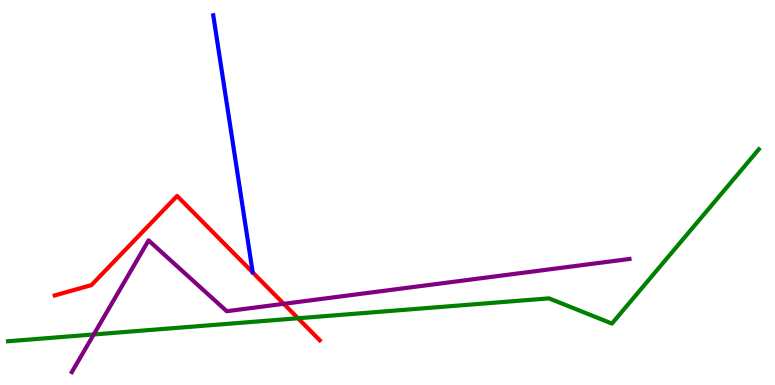[{'lines': ['blue', 'red'], 'intersections': []}, {'lines': ['green', 'red'], 'intersections': [{'x': 3.85, 'y': 1.73}]}, {'lines': ['purple', 'red'], 'intersections': [{'x': 3.66, 'y': 2.11}]}, {'lines': ['blue', 'green'], 'intersections': []}, {'lines': ['blue', 'purple'], 'intersections': []}, {'lines': ['green', 'purple'], 'intersections': [{'x': 1.21, 'y': 1.31}]}]